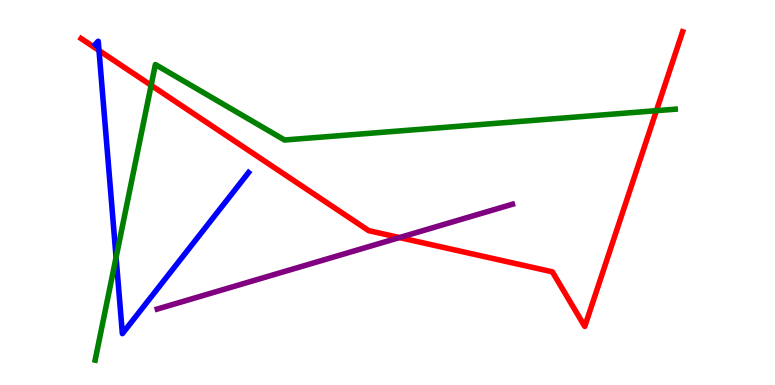[{'lines': ['blue', 'red'], 'intersections': [{'x': 1.28, 'y': 8.69}]}, {'lines': ['green', 'red'], 'intersections': [{'x': 1.95, 'y': 7.78}, {'x': 8.47, 'y': 7.13}]}, {'lines': ['purple', 'red'], 'intersections': [{'x': 5.15, 'y': 3.83}]}, {'lines': ['blue', 'green'], 'intersections': [{'x': 1.5, 'y': 3.31}]}, {'lines': ['blue', 'purple'], 'intersections': []}, {'lines': ['green', 'purple'], 'intersections': []}]